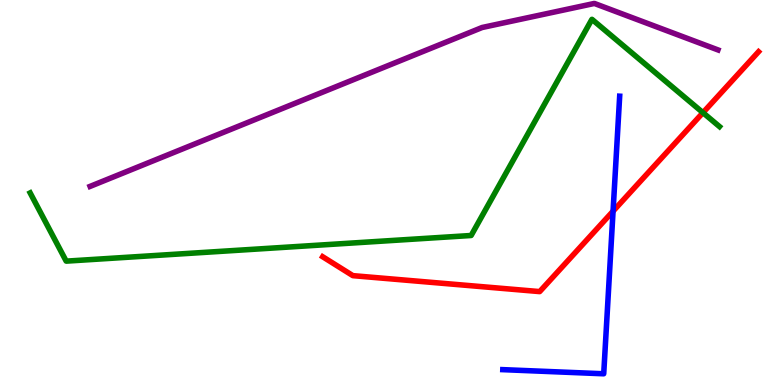[{'lines': ['blue', 'red'], 'intersections': [{'x': 7.91, 'y': 4.51}]}, {'lines': ['green', 'red'], 'intersections': [{'x': 9.07, 'y': 7.07}]}, {'lines': ['purple', 'red'], 'intersections': []}, {'lines': ['blue', 'green'], 'intersections': []}, {'lines': ['blue', 'purple'], 'intersections': []}, {'lines': ['green', 'purple'], 'intersections': []}]